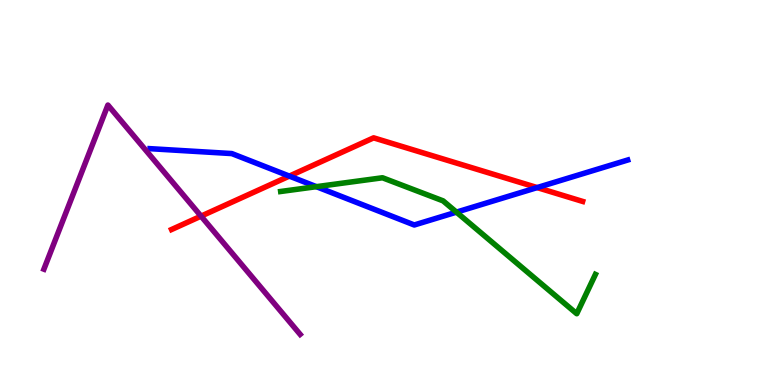[{'lines': ['blue', 'red'], 'intersections': [{'x': 3.73, 'y': 5.43}, {'x': 6.93, 'y': 5.13}]}, {'lines': ['green', 'red'], 'intersections': []}, {'lines': ['purple', 'red'], 'intersections': [{'x': 2.59, 'y': 4.39}]}, {'lines': ['blue', 'green'], 'intersections': [{'x': 4.08, 'y': 5.15}, {'x': 5.89, 'y': 4.49}]}, {'lines': ['blue', 'purple'], 'intersections': []}, {'lines': ['green', 'purple'], 'intersections': []}]